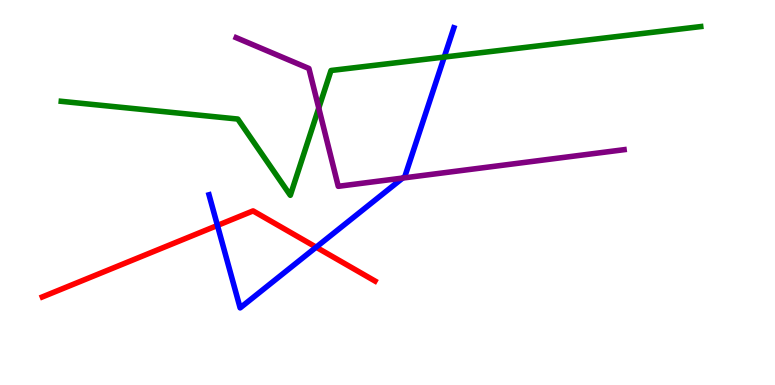[{'lines': ['blue', 'red'], 'intersections': [{'x': 2.81, 'y': 4.14}, {'x': 4.08, 'y': 3.58}]}, {'lines': ['green', 'red'], 'intersections': []}, {'lines': ['purple', 'red'], 'intersections': []}, {'lines': ['blue', 'green'], 'intersections': [{'x': 5.73, 'y': 8.52}]}, {'lines': ['blue', 'purple'], 'intersections': [{'x': 5.2, 'y': 5.38}]}, {'lines': ['green', 'purple'], 'intersections': [{'x': 4.11, 'y': 7.19}]}]